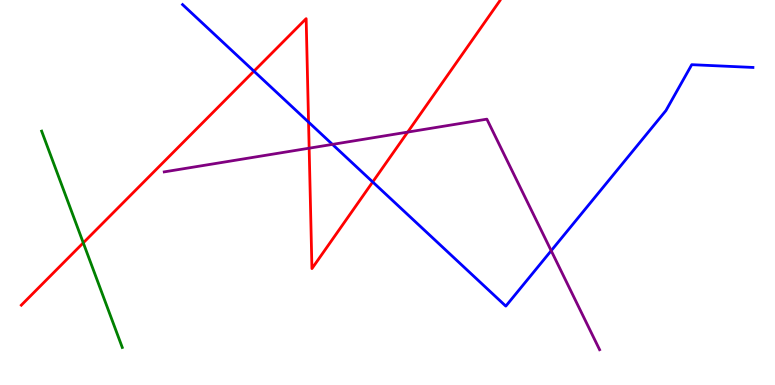[{'lines': ['blue', 'red'], 'intersections': [{'x': 3.28, 'y': 8.15}, {'x': 3.98, 'y': 6.83}, {'x': 4.81, 'y': 5.27}]}, {'lines': ['green', 'red'], 'intersections': [{'x': 1.07, 'y': 3.69}]}, {'lines': ['purple', 'red'], 'intersections': [{'x': 3.99, 'y': 6.15}, {'x': 5.26, 'y': 6.57}]}, {'lines': ['blue', 'green'], 'intersections': []}, {'lines': ['blue', 'purple'], 'intersections': [{'x': 4.29, 'y': 6.25}, {'x': 7.11, 'y': 3.49}]}, {'lines': ['green', 'purple'], 'intersections': []}]